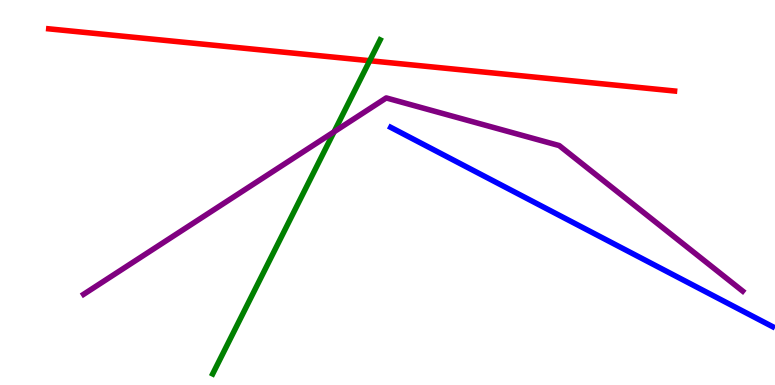[{'lines': ['blue', 'red'], 'intersections': []}, {'lines': ['green', 'red'], 'intersections': [{'x': 4.77, 'y': 8.42}]}, {'lines': ['purple', 'red'], 'intersections': []}, {'lines': ['blue', 'green'], 'intersections': []}, {'lines': ['blue', 'purple'], 'intersections': []}, {'lines': ['green', 'purple'], 'intersections': [{'x': 4.31, 'y': 6.58}]}]